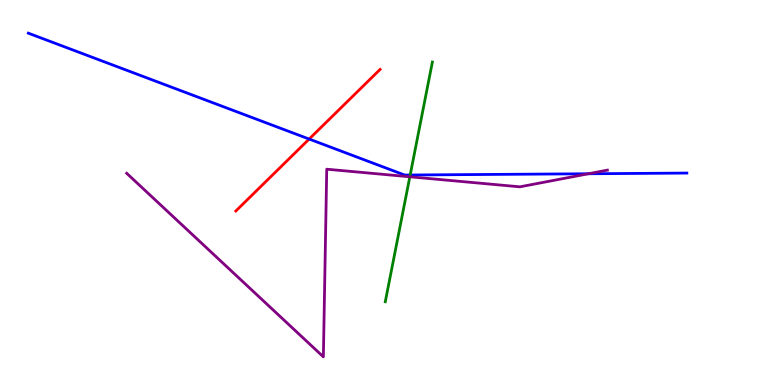[{'lines': ['blue', 'red'], 'intersections': [{'x': 3.99, 'y': 6.39}]}, {'lines': ['green', 'red'], 'intersections': []}, {'lines': ['purple', 'red'], 'intersections': []}, {'lines': ['blue', 'green'], 'intersections': [{'x': 5.29, 'y': 5.45}]}, {'lines': ['blue', 'purple'], 'intersections': [{'x': 7.59, 'y': 5.49}]}, {'lines': ['green', 'purple'], 'intersections': [{'x': 5.29, 'y': 5.41}]}]